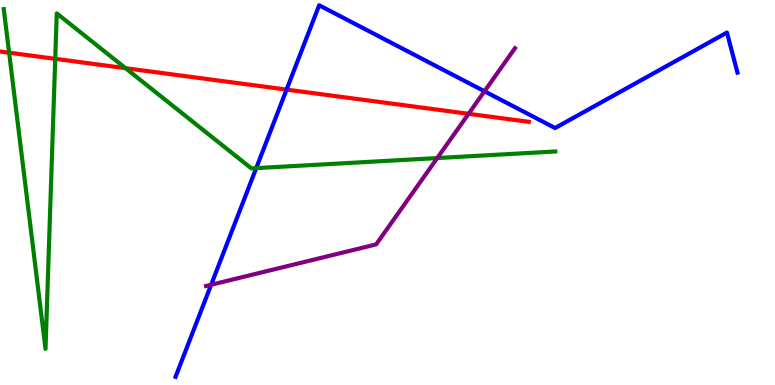[{'lines': ['blue', 'red'], 'intersections': [{'x': 3.7, 'y': 7.67}]}, {'lines': ['green', 'red'], 'intersections': [{'x': 0.118, 'y': 8.63}, {'x': 0.713, 'y': 8.47}, {'x': 1.62, 'y': 8.23}]}, {'lines': ['purple', 'red'], 'intersections': [{'x': 6.05, 'y': 7.04}]}, {'lines': ['blue', 'green'], 'intersections': [{'x': 3.31, 'y': 5.63}]}, {'lines': ['blue', 'purple'], 'intersections': [{'x': 2.72, 'y': 2.6}, {'x': 6.25, 'y': 7.63}]}, {'lines': ['green', 'purple'], 'intersections': [{'x': 5.64, 'y': 5.89}]}]